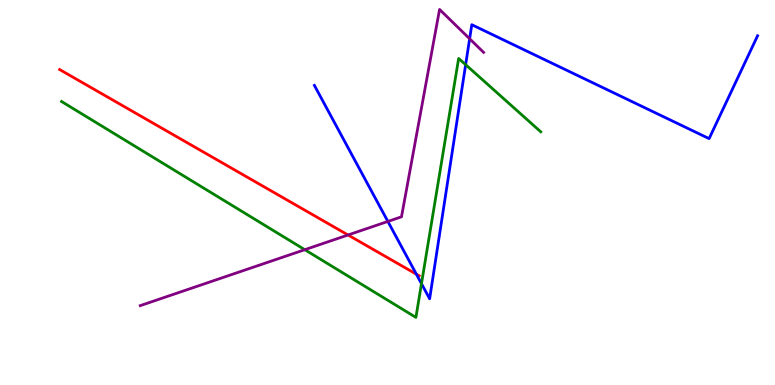[{'lines': ['blue', 'red'], 'intersections': [{'x': 5.37, 'y': 2.88}]}, {'lines': ['green', 'red'], 'intersections': []}, {'lines': ['purple', 'red'], 'intersections': [{'x': 4.49, 'y': 3.9}]}, {'lines': ['blue', 'green'], 'intersections': [{'x': 5.44, 'y': 2.63}, {'x': 6.01, 'y': 8.32}]}, {'lines': ['blue', 'purple'], 'intersections': [{'x': 5.0, 'y': 4.25}, {'x': 6.06, 'y': 8.99}]}, {'lines': ['green', 'purple'], 'intersections': [{'x': 3.93, 'y': 3.51}]}]